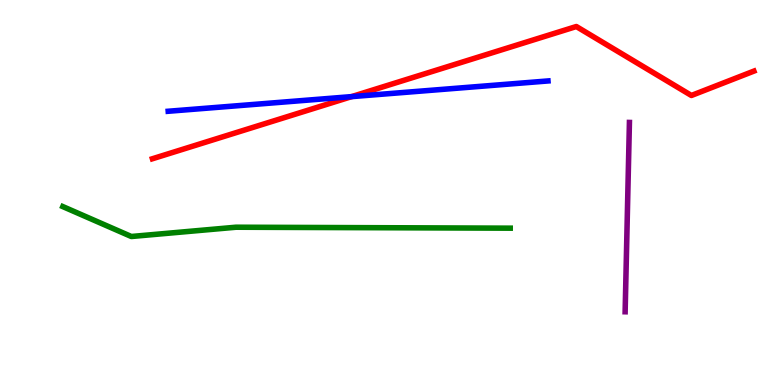[{'lines': ['blue', 'red'], 'intersections': [{'x': 4.54, 'y': 7.49}]}, {'lines': ['green', 'red'], 'intersections': []}, {'lines': ['purple', 'red'], 'intersections': []}, {'lines': ['blue', 'green'], 'intersections': []}, {'lines': ['blue', 'purple'], 'intersections': []}, {'lines': ['green', 'purple'], 'intersections': []}]